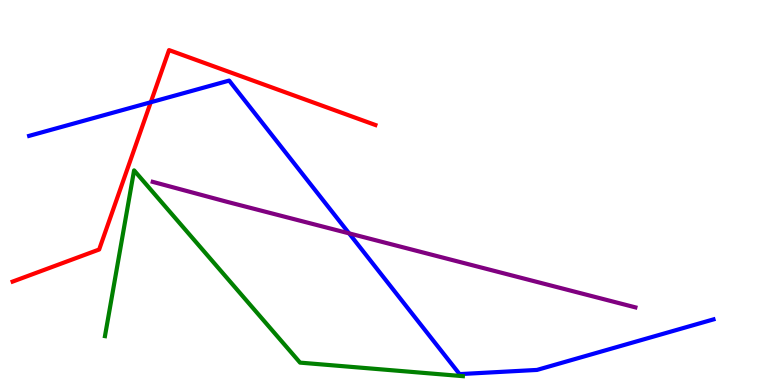[{'lines': ['blue', 'red'], 'intersections': [{'x': 1.95, 'y': 7.34}]}, {'lines': ['green', 'red'], 'intersections': []}, {'lines': ['purple', 'red'], 'intersections': []}, {'lines': ['blue', 'green'], 'intersections': []}, {'lines': ['blue', 'purple'], 'intersections': [{'x': 4.5, 'y': 3.94}]}, {'lines': ['green', 'purple'], 'intersections': []}]